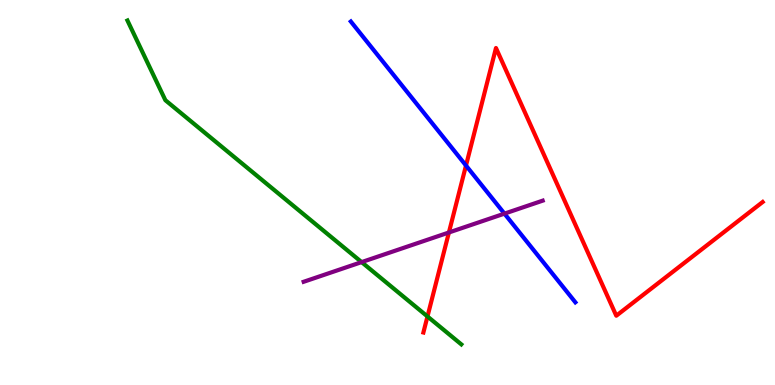[{'lines': ['blue', 'red'], 'intersections': [{'x': 6.01, 'y': 5.7}]}, {'lines': ['green', 'red'], 'intersections': [{'x': 5.52, 'y': 1.78}]}, {'lines': ['purple', 'red'], 'intersections': [{'x': 5.79, 'y': 3.96}]}, {'lines': ['blue', 'green'], 'intersections': []}, {'lines': ['blue', 'purple'], 'intersections': [{'x': 6.51, 'y': 4.45}]}, {'lines': ['green', 'purple'], 'intersections': [{'x': 4.67, 'y': 3.19}]}]